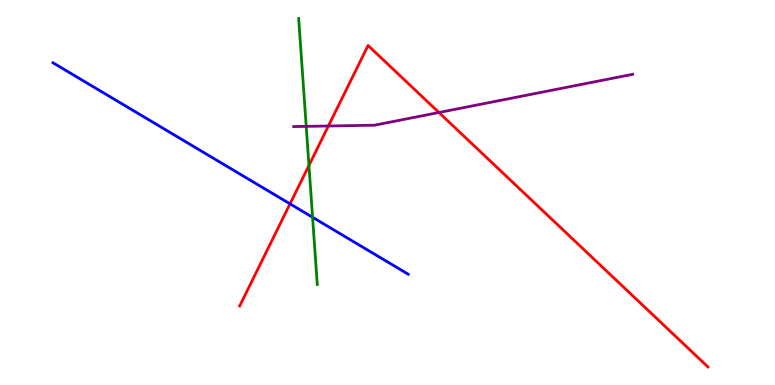[{'lines': ['blue', 'red'], 'intersections': [{'x': 3.74, 'y': 4.71}]}, {'lines': ['green', 'red'], 'intersections': [{'x': 3.99, 'y': 5.7}]}, {'lines': ['purple', 'red'], 'intersections': [{'x': 4.24, 'y': 6.73}, {'x': 5.66, 'y': 7.08}]}, {'lines': ['blue', 'green'], 'intersections': [{'x': 4.03, 'y': 4.36}]}, {'lines': ['blue', 'purple'], 'intersections': []}, {'lines': ['green', 'purple'], 'intersections': [{'x': 3.95, 'y': 6.72}]}]